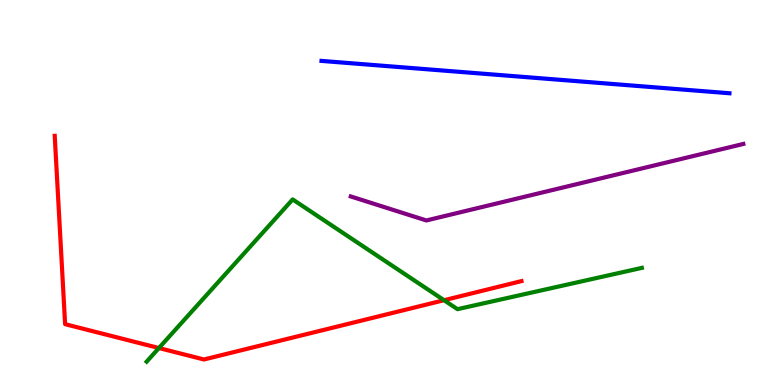[{'lines': ['blue', 'red'], 'intersections': []}, {'lines': ['green', 'red'], 'intersections': [{'x': 2.05, 'y': 0.96}, {'x': 5.73, 'y': 2.2}]}, {'lines': ['purple', 'red'], 'intersections': []}, {'lines': ['blue', 'green'], 'intersections': []}, {'lines': ['blue', 'purple'], 'intersections': []}, {'lines': ['green', 'purple'], 'intersections': []}]